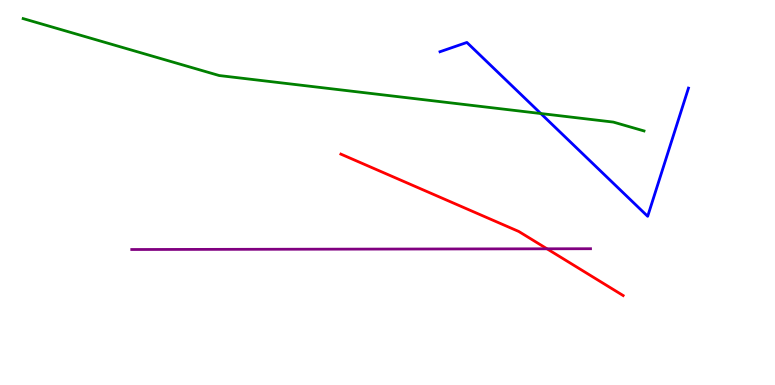[{'lines': ['blue', 'red'], 'intersections': []}, {'lines': ['green', 'red'], 'intersections': []}, {'lines': ['purple', 'red'], 'intersections': [{'x': 7.06, 'y': 3.54}]}, {'lines': ['blue', 'green'], 'intersections': [{'x': 6.98, 'y': 7.05}]}, {'lines': ['blue', 'purple'], 'intersections': []}, {'lines': ['green', 'purple'], 'intersections': []}]